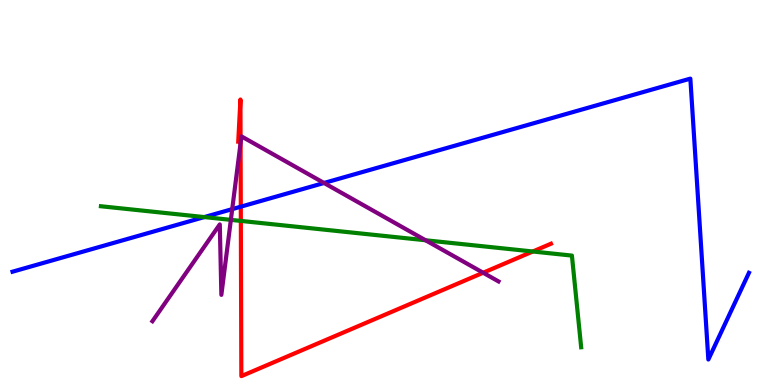[{'lines': ['blue', 'red'], 'intersections': [{'x': 3.11, 'y': 4.63}]}, {'lines': ['green', 'red'], 'intersections': [{'x': 3.11, 'y': 4.26}, {'x': 6.87, 'y': 3.47}]}, {'lines': ['purple', 'red'], 'intersections': [{'x': 3.1, 'y': 6.28}, {'x': 6.23, 'y': 2.92}]}, {'lines': ['blue', 'green'], 'intersections': [{'x': 2.64, 'y': 4.36}]}, {'lines': ['blue', 'purple'], 'intersections': [{'x': 3.0, 'y': 4.57}, {'x': 4.18, 'y': 5.25}]}, {'lines': ['green', 'purple'], 'intersections': [{'x': 2.98, 'y': 4.29}, {'x': 5.49, 'y': 3.76}]}]